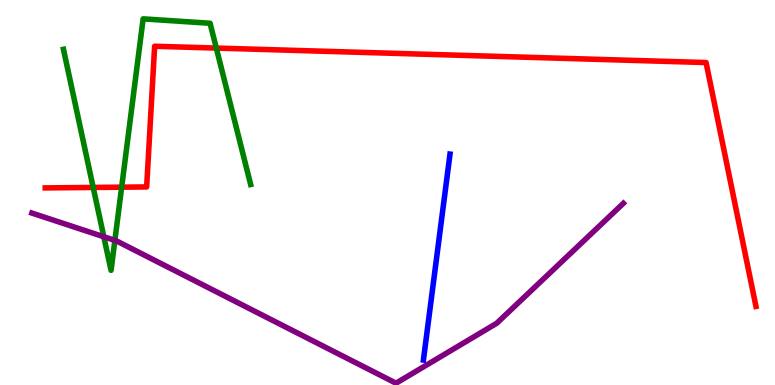[{'lines': ['blue', 'red'], 'intersections': []}, {'lines': ['green', 'red'], 'intersections': [{'x': 1.2, 'y': 5.13}, {'x': 1.57, 'y': 5.14}, {'x': 2.79, 'y': 8.75}]}, {'lines': ['purple', 'red'], 'intersections': []}, {'lines': ['blue', 'green'], 'intersections': []}, {'lines': ['blue', 'purple'], 'intersections': []}, {'lines': ['green', 'purple'], 'intersections': [{'x': 1.34, 'y': 3.85}, {'x': 1.48, 'y': 3.76}]}]